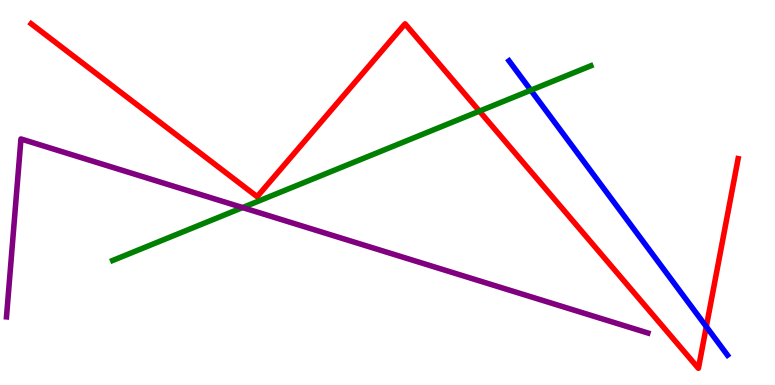[{'lines': ['blue', 'red'], 'intersections': [{'x': 9.11, 'y': 1.52}]}, {'lines': ['green', 'red'], 'intersections': [{'x': 6.19, 'y': 7.11}]}, {'lines': ['purple', 'red'], 'intersections': []}, {'lines': ['blue', 'green'], 'intersections': [{'x': 6.85, 'y': 7.66}]}, {'lines': ['blue', 'purple'], 'intersections': []}, {'lines': ['green', 'purple'], 'intersections': [{'x': 3.13, 'y': 4.61}]}]